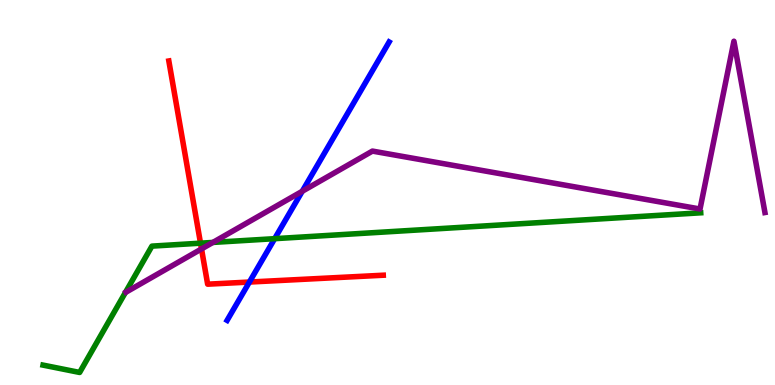[{'lines': ['blue', 'red'], 'intersections': [{'x': 3.22, 'y': 2.67}]}, {'lines': ['green', 'red'], 'intersections': [{'x': 2.59, 'y': 3.68}]}, {'lines': ['purple', 'red'], 'intersections': [{'x': 2.6, 'y': 3.53}]}, {'lines': ['blue', 'green'], 'intersections': [{'x': 3.54, 'y': 3.8}]}, {'lines': ['blue', 'purple'], 'intersections': [{'x': 3.9, 'y': 5.03}]}, {'lines': ['green', 'purple'], 'intersections': [{'x': 2.75, 'y': 3.7}]}]